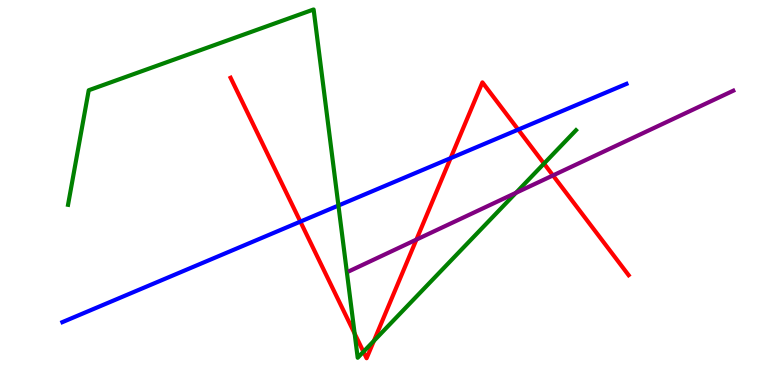[{'lines': ['blue', 'red'], 'intersections': [{'x': 3.88, 'y': 4.24}, {'x': 5.81, 'y': 5.89}, {'x': 6.69, 'y': 6.63}]}, {'lines': ['green', 'red'], 'intersections': [{'x': 4.58, 'y': 1.34}, {'x': 4.69, 'y': 0.864}, {'x': 4.82, 'y': 1.15}, {'x': 7.02, 'y': 5.75}]}, {'lines': ['purple', 'red'], 'intersections': [{'x': 5.37, 'y': 3.78}, {'x': 7.14, 'y': 5.44}]}, {'lines': ['blue', 'green'], 'intersections': [{'x': 4.37, 'y': 4.66}]}, {'lines': ['blue', 'purple'], 'intersections': []}, {'lines': ['green', 'purple'], 'intersections': [{'x': 6.66, 'y': 4.99}]}]